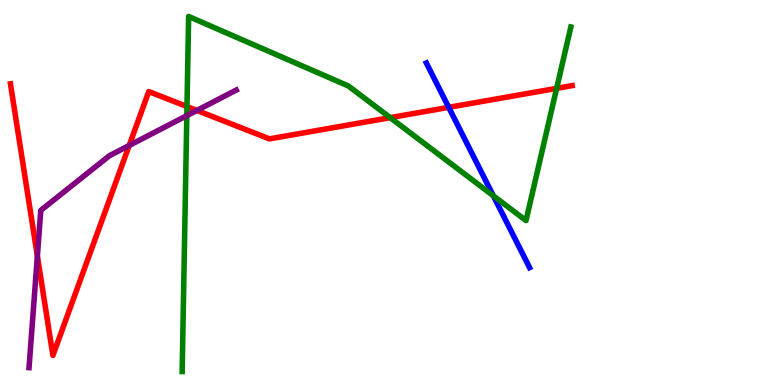[{'lines': ['blue', 'red'], 'intersections': [{'x': 5.79, 'y': 7.21}]}, {'lines': ['green', 'red'], 'intersections': [{'x': 2.41, 'y': 7.23}, {'x': 5.03, 'y': 6.94}, {'x': 7.18, 'y': 7.71}]}, {'lines': ['purple', 'red'], 'intersections': [{'x': 0.482, 'y': 3.35}, {'x': 1.67, 'y': 6.22}, {'x': 2.54, 'y': 7.13}]}, {'lines': ['blue', 'green'], 'intersections': [{'x': 6.37, 'y': 4.91}]}, {'lines': ['blue', 'purple'], 'intersections': []}, {'lines': ['green', 'purple'], 'intersections': [{'x': 2.41, 'y': 7.0}]}]